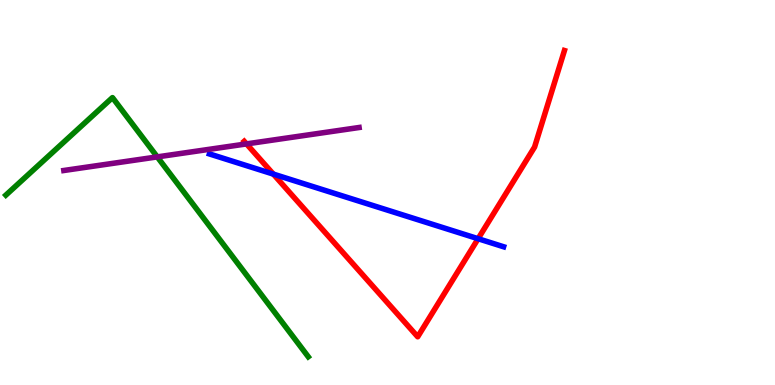[{'lines': ['blue', 'red'], 'intersections': [{'x': 3.53, 'y': 5.48}, {'x': 6.17, 'y': 3.8}]}, {'lines': ['green', 'red'], 'intersections': []}, {'lines': ['purple', 'red'], 'intersections': [{'x': 3.18, 'y': 6.26}]}, {'lines': ['blue', 'green'], 'intersections': []}, {'lines': ['blue', 'purple'], 'intersections': []}, {'lines': ['green', 'purple'], 'intersections': [{'x': 2.03, 'y': 5.92}]}]